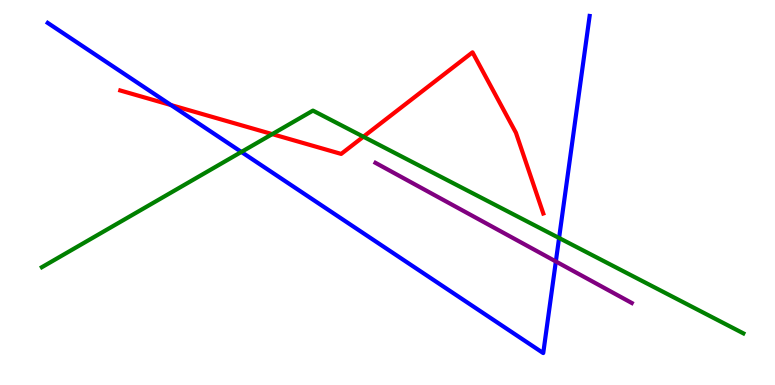[{'lines': ['blue', 'red'], 'intersections': [{'x': 2.21, 'y': 7.27}]}, {'lines': ['green', 'red'], 'intersections': [{'x': 3.51, 'y': 6.52}, {'x': 4.69, 'y': 6.45}]}, {'lines': ['purple', 'red'], 'intersections': []}, {'lines': ['blue', 'green'], 'intersections': [{'x': 3.11, 'y': 6.05}, {'x': 7.21, 'y': 3.82}]}, {'lines': ['blue', 'purple'], 'intersections': [{'x': 7.17, 'y': 3.21}]}, {'lines': ['green', 'purple'], 'intersections': []}]